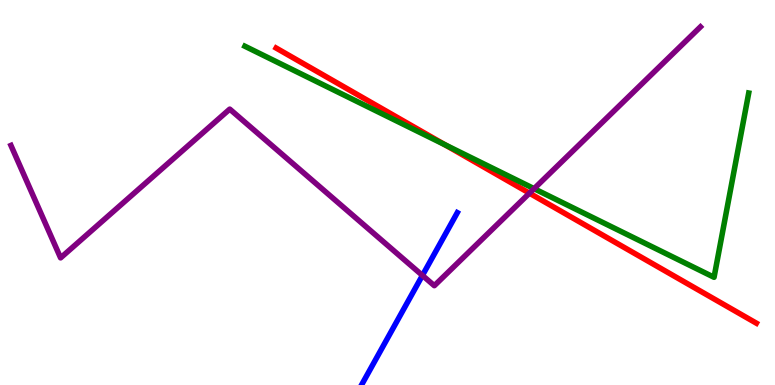[{'lines': ['blue', 'red'], 'intersections': []}, {'lines': ['green', 'red'], 'intersections': [{'x': 5.74, 'y': 6.24}]}, {'lines': ['purple', 'red'], 'intersections': [{'x': 6.83, 'y': 4.98}]}, {'lines': ['blue', 'green'], 'intersections': []}, {'lines': ['blue', 'purple'], 'intersections': [{'x': 5.45, 'y': 2.85}]}, {'lines': ['green', 'purple'], 'intersections': [{'x': 6.89, 'y': 5.1}]}]